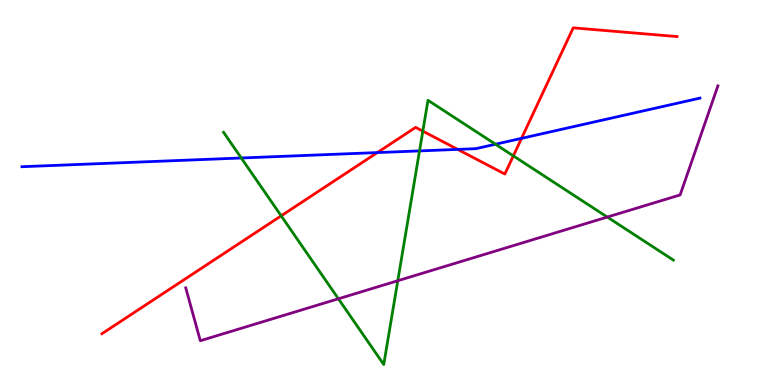[{'lines': ['blue', 'red'], 'intersections': [{'x': 4.87, 'y': 6.04}, {'x': 5.91, 'y': 6.12}, {'x': 6.73, 'y': 6.41}]}, {'lines': ['green', 'red'], 'intersections': [{'x': 3.63, 'y': 4.39}, {'x': 5.46, 'y': 6.59}, {'x': 6.62, 'y': 5.95}]}, {'lines': ['purple', 'red'], 'intersections': []}, {'lines': ['blue', 'green'], 'intersections': [{'x': 3.11, 'y': 5.9}, {'x': 5.41, 'y': 6.08}, {'x': 6.39, 'y': 6.25}]}, {'lines': ['blue', 'purple'], 'intersections': []}, {'lines': ['green', 'purple'], 'intersections': [{'x': 4.37, 'y': 2.24}, {'x': 5.13, 'y': 2.71}, {'x': 7.84, 'y': 4.36}]}]